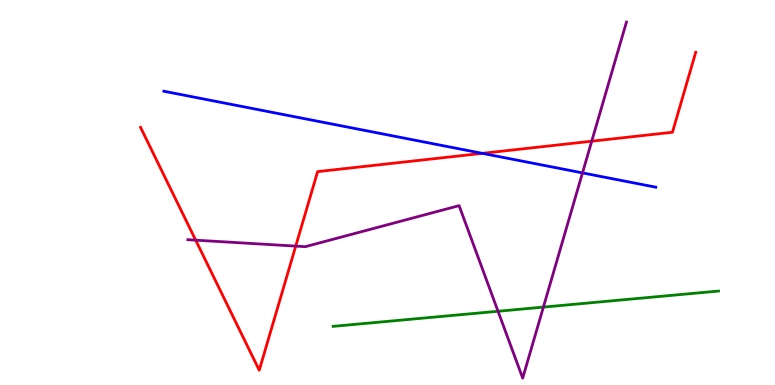[{'lines': ['blue', 'red'], 'intersections': [{'x': 6.22, 'y': 6.02}]}, {'lines': ['green', 'red'], 'intersections': []}, {'lines': ['purple', 'red'], 'intersections': [{'x': 2.52, 'y': 3.76}, {'x': 3.82, 'y': 3.61}, {'x': 7.64, 'y': 6.33}]}, {'lines': ['blue', 'green'], 'intersections': []}, {'lines': ['blue', 'purple'], 'intersections': [{'x': 7.52, 'y': 5.51}]}, {'lines': ['green', 'purple'], 'intersections': [{'x': 6.43, 'y': 1.92}, {'x': 7.01, 'y': 2.02}]}]